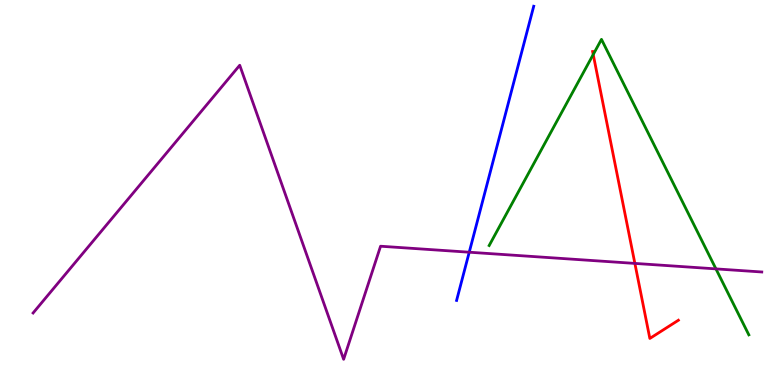[{'lines': ['blue', 'red'], 'intersections': []}, {'lines': ['green', 'red'], 'intersections': [{'x': 7.65, 'y': 8.58}]}, {'lines': ['purple', 'red'], 'intersections': [{'x': 8.19, 'y': 3.16}]}, {'lines': ['blue', 'green'], 'intersections': []}, {'lines': ['blue', 'purple'], 'intersections': [{'x': 6.05, 'y': 3.45}]}, {'lines': ['green', 'purple'], 'intersections': [{'x': 9.24, 'y': 3.02}]}]